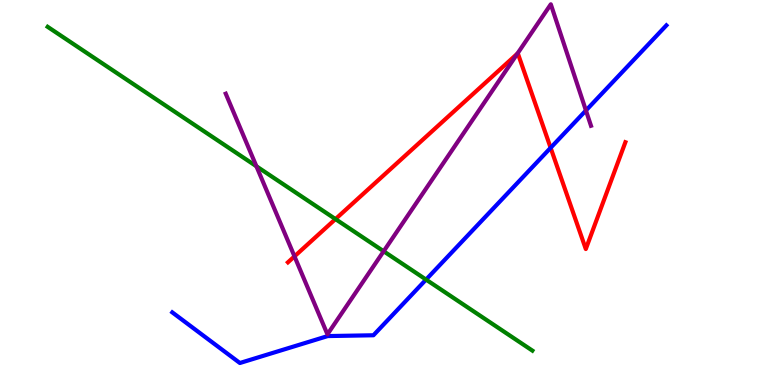[{'lines': ['blue', 'red'], 'intersections': [{'x': 7.1, 'y': 6.16}]}, {'lines': ['green', 'red'], 'intersections': [{'x': 4.33, 'y': 4.31}]}, {'lines': ['purple', 'red'], 'intersections': [{'x': 3.8, 'y': 3.34}, {'x': 6.68, 'y': 8.61}]}, {'lines': ['blue', 'green'], 'intersections': [{'x': 5.5, 'y': 2.74}]}, {'lines': ['blue', 'purple'], 'intersections': [{'x': 7.56, 'y': 7.13}]}, {'lines': ['green', 'purple'], 'intersections': [{'x': 3.31, 'y': 5.68}, {'x': 4.95, 'y': 3.47}]}]